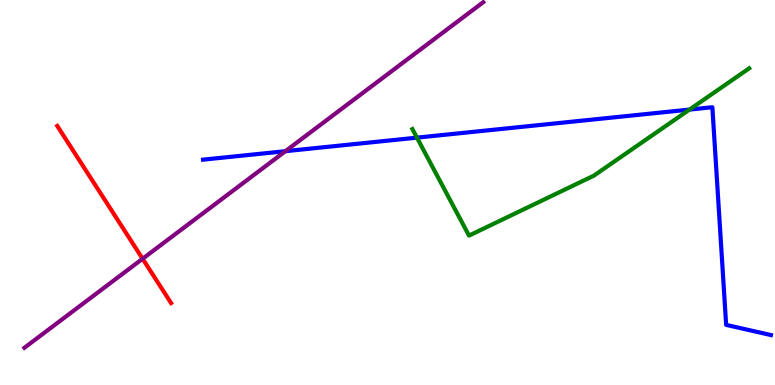[{'lines': ['blue', 'red'], 'intersections': []}, {'lines': ['green', 'red'], 'intersections': []}, {'lines': ['purple', 'red'], 'intersections': [{'x': 1.84, 'y': 3.28}]}, {'lines': ['blue', 'green'], 'intersections': [{'x': 5.38, 'y': 6.42}, {'x': 8.9, 'y': 7.15}]}, {'lines': ['blue', 'purple'], 'intersections': [{'x': 3.68, 'y': 6.07}]}, {'lines': ['green', 'purple'], 'intersections': []}]